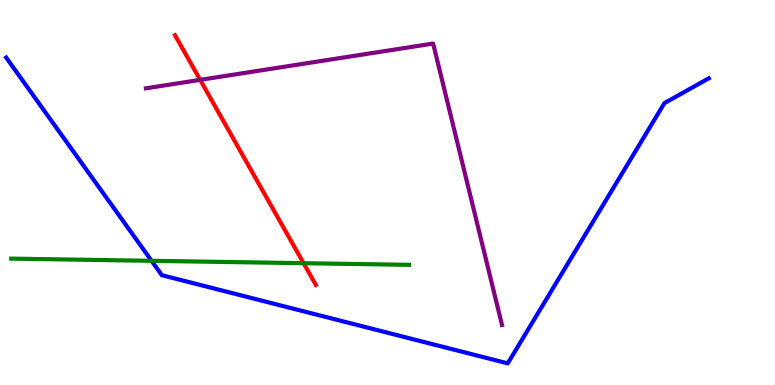[{'lines': ['blue', 'red'], 'intersections': []}, {'lines': ['green', 'red'], 'intersections': [{'x': 3.92, 'y': 3.16}]}, {'lines': ['purple', 'red'], 'intersections': [{'x': 2.58, 'y': 7.93}]}, {'lines': ['blue', 'green'], 'intersections': [{'x': 1.96, 'y': 3.23}]}, {'lines': ['blue', 'purple'], 'intersections': []}, {'lines': ['green', 'purple'], 'intersections': []}]